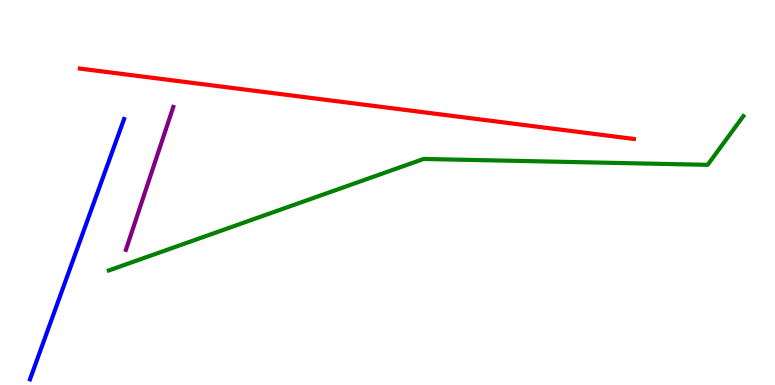[{'lines': ['blue', 'red'], 'intersections': []}, {'lines': ['green', 'red'], 'intersections': []}, {'lines': ['purple', 'red'], 'intersections': []}, {'lines': ['blue', 'green'], 'intersections': []}, {'lines': ['blue', 'purple'], 'intersections': []}, {'lines': ['green', 'purple'], 'intersections': []}]